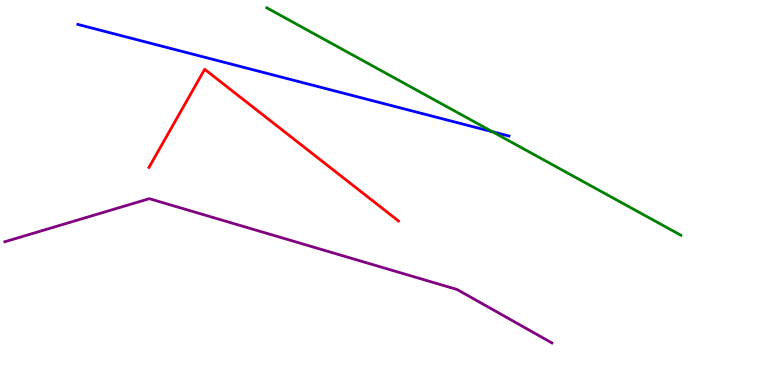[{'lines': ['blue', 'red'], 'intersections': []}, {'lines': ['green', 'red'], 'intersections': []}, {'lines': ['purple', 'red'], 'intersections': []}, {'lines': ['blue', 'green'], 'intersections': [{'x': 6.35, 'y': 6.58}]}, {'lines': ['blue', 'purple'], 'intersections': []}, {'lines': ['green', 'purple'], 'intersections': []}]